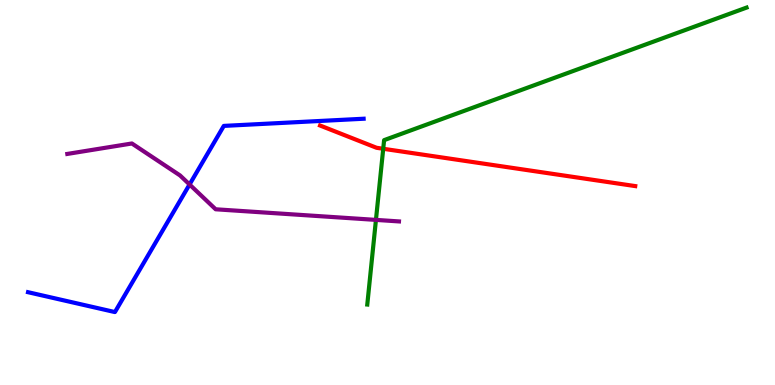[{'lines': ['blue', 'red'], 'intersections': []}, {'lines': ['green', 'red'], 'intersections': [{'x': 4.94, 'y': 6.14}]}, {'lines': ['purple', 'red'], 'intersections': []}, {'lines': ['blue', 'green'], 'intersections': []}, {'lines': ['blue', 'purple'], 'intersections': [{'x': 2.45, 'y': 5.21}]}, {'lines': ['green', 'purple'], 'intersections': [{'x': 4.85, 'y': 4.29}]}]